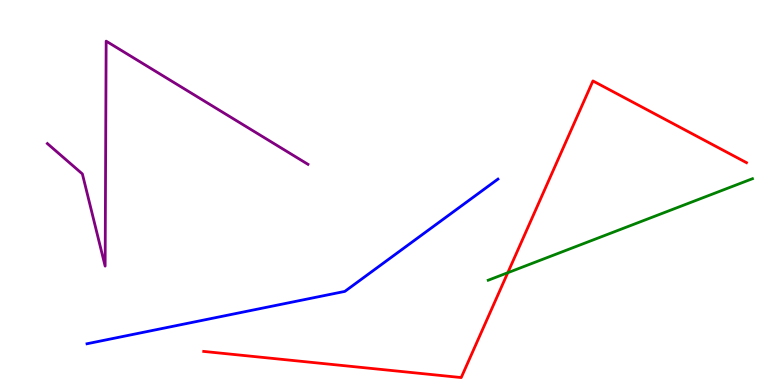[{'lines': ['blue', 'red'], 'intersections': []}, {'lines': ['green', 'red'], 'intersections': [{'x': 6.55, 'y': 2.92}]}, {'lines': ['purple', 'red'], 'intersections': []}, {'lines': ['blue', 'green'], 'intersections': []}, {'lines': ['blue', 'purple'], 'intersections': []}, {'lines': ['green', 'purple'], 'intersections': []}]